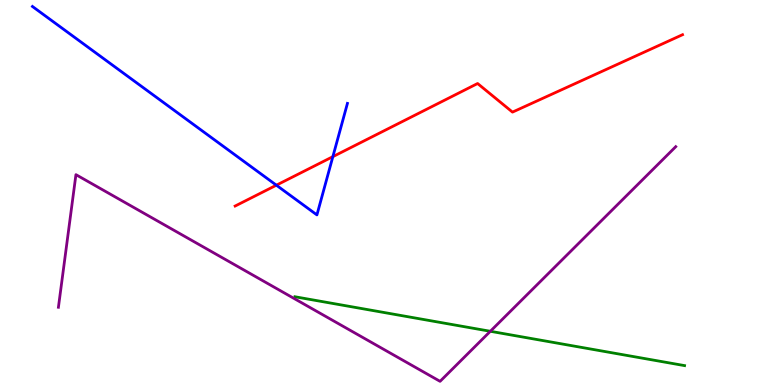[{'lines': ['blue', 'red'], 'intersections': [{'x': 3.57, 'y': 5.19}, {'x': 4.3, 'y': 5.93}]}, {'lines': ['green', 'red'], 'intersections': []}, {'lines': ['purple', 'red'], 'intersections': []}, {'lines': ['blue', 'green'], 'intersections': []}, {'lines': ['blue', 'purple'], 'intersections': []}, {'lines': ['green', 'purple'], 'intersections': [{'x': 6.33, 'y': 1.4}]}]